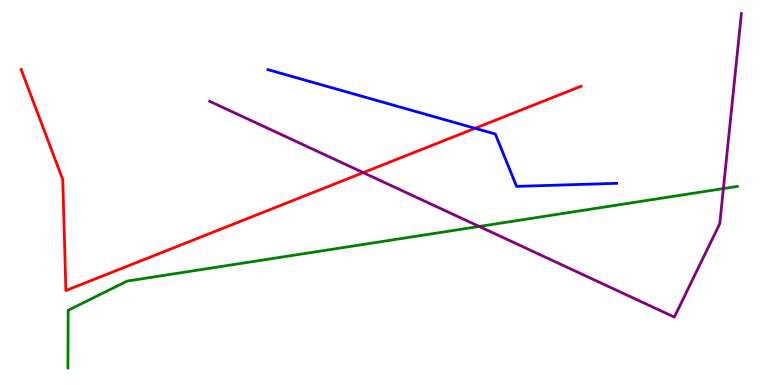[{'lines': ['blue', 'red'], 'intersections': [{'x': 6.13, 'y': 6.67}]}, {'lines': ['green', 'red'], 'intersections': []}, {'lines': ['purple', 'red'], 'intersections': [{'x': 4.69, 'y': 5.52}]}, {'lines': ['blue', 'green'], 'intersections': []}, {'lines': ['blue', 'purple'], 'intersections': []}, {'lines': ['green', 'purple'], 'intersections': [{'x': 6.18, 'y': 4.12}, {'x': 9.33, 'y': 5.1}]}]